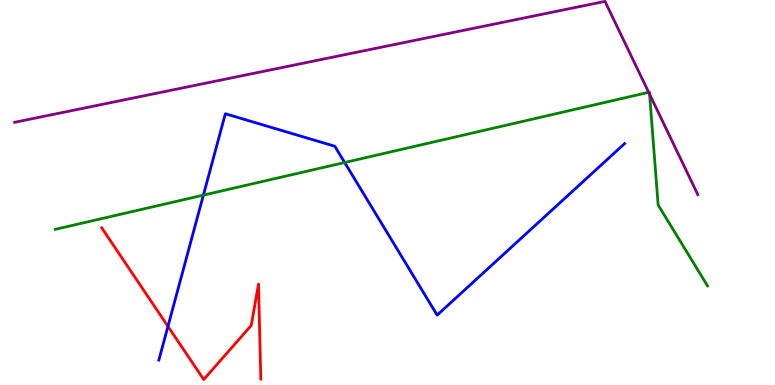[{'lines': ['blue', 'red'], 'intersections': [{'x': 2.17, 'y': 1.52}]}, {'lines': ['green', 'red'], 'intersections': []}, {'lines': ['purple', 'red'], 'intersections': []}, {'lines': ['blue', 'green'], 'intersections': [{'x': 2.62, 'y': 4.93}, {'x': 4.45, 'y': 5.78}]}, {'lines': ['blue', 'purple'], 'intersections': []}, {'lines': ['green', 'purple'], 'intersections': [{'x': 8.37, 'y': 7.6}, {'x': 8.38, 'y': 7.55}]}]